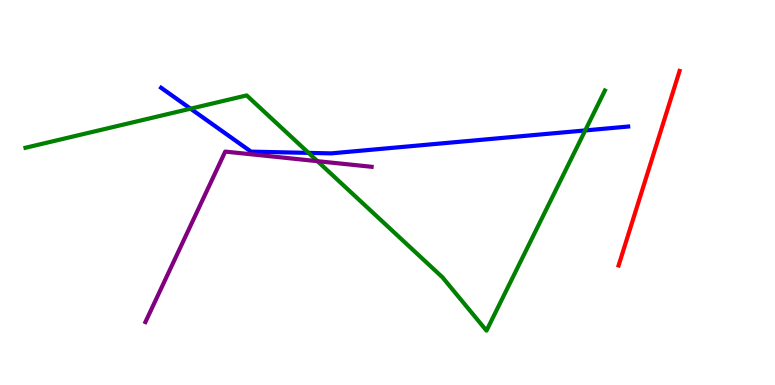[{'lines': ['blue', 'red'], 'intersections': []}, {'lines': ['green', 'red'], 'intersections': []}, {'lines': ['purple', 'red'], 'intersections': []}, {'lines': ['blue', 'green'], 'intersections': [{'x': 2.46, 'y': 7.18}, {'x': 3.98, 'y': 6.03}, {'x': 7.55, 'y': 6.61}]}, {'lines': ['blue', 'purple'], 'intersections': []}, {'lines': ['green', 'purple'], 'intersections': [{'x': 4.1, 'y': 5.81}]}]